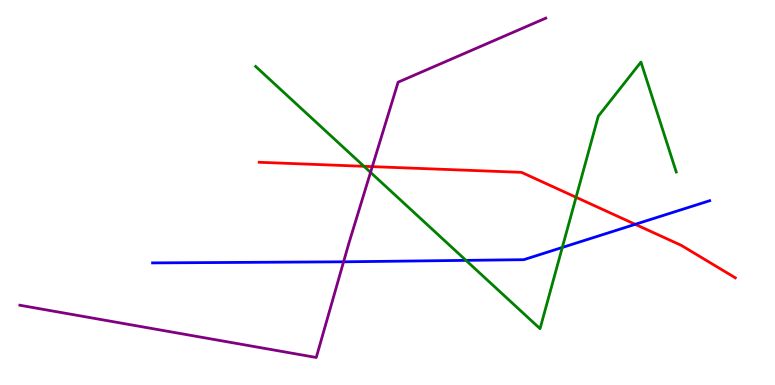[{'lines': ['blue', 'red'], 'intersections': [{'x': 8.2, 'y': 4.17}]}, {'lines': ['green', 'red'], 'intersections': [{'x': 4.7, 'y': 5.68}, {'x': 7.43, 'y': 4.88}]}, {'lines': ['purple', 'red'], 'intersections': [{'x': 4.8, 'y': 5.67}]}, {'lines': ['blue', 'green'], 'intersections': [{'x': 6.01, 'y': 3.24}, {'x': 7.26, 'y': 3.57}]}, {'lines': ['blue', 'purple'], 'intersections': [{'x': 4.43, 'y': 3.2}]}, {'lines': ['green', 'purple'], 'intersections': [{'x': 4.78, 'y': 5.52}]}]